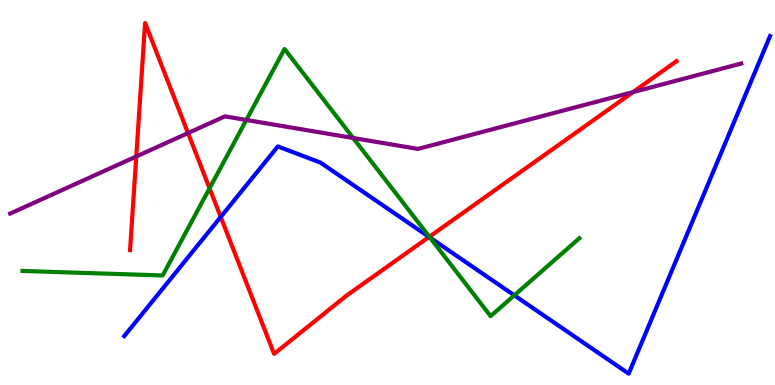[{'lines': ['blue', 'red'], 'intersections': [{'x': 2.85, 'y': 4.36}, {'x': 5.54, 'y': 3.84}]}, {'lines': ['green', 'red'], 'intersections': [{'x': 2.7, 'y': 5.11}, {'x': 5.54, 'y': 3.85}]}, {'lines': ['purple', 'red'], 'intersections': [{'x': 1.76, 'y': 5.94}, {'x': 2.43, 'y': 6.54}, {'x': 8.17, 'y': 7.61}]}, {'lines': ['blue', 'green'], 'intersections': [{'x': 5.55, 'y': 3.83}, {'x': 6.64, 'y': 2.33}]}, {'lines': ['blue', 'purple'], 'intersections': []}, {'lines': ['green', 'purple'], 'intersections': [{'x': 3.18, 'y': 6.88}, {'x': 4.56, 'y': 6.42}]}]